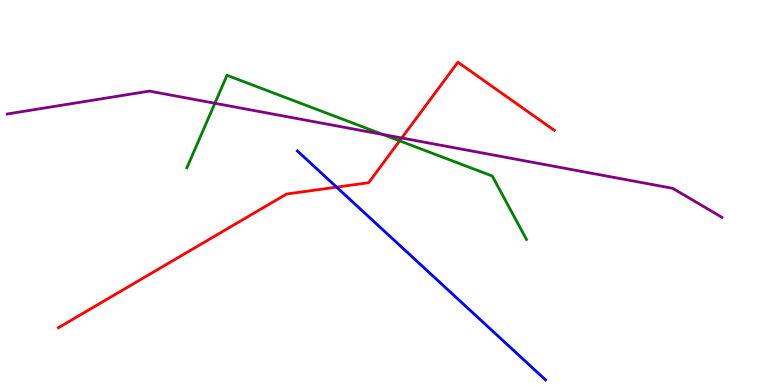[{'lines': ['blue', 'red'], 'intersections': [{'x': 4.34, 'y': 5.14}]}, {'lines': ['green', 'red'], 'intersections': [{'x': 5.16, 'y': 6.34}]}, {'lines': ['purple', 'red'], 'intersections': [{'x': 5.18, 'y': 6.42}]}, {'lines': ['blue', 'green'], 'intersections': []}, {'lines': ['blue', 'purple'], 'intersections': []}, {'lines': ['green', 'purple'], 'intersections': [{'x': 2.77, 'y': 7.32}, {'x': 4.94, 'y': 6.51}]}]